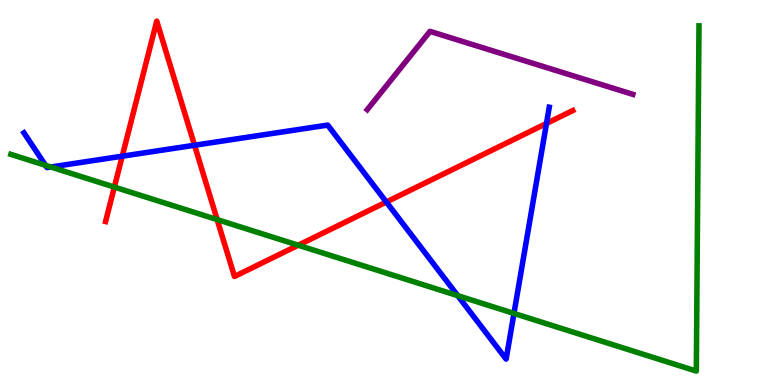[{'lines': ['blue', 'red'], 'intersections': [{'x': 1.58, 'y': 5.94}, {'x': 2.51, 'y': 6.23}, {'x': 4.98, 'y': 4.75}, {'x': 7.05, 'y': 6.79}]}, {'lines': ['green', 'red'], 'intersections': [{'x': 1.48, 'y': 5.14}, {'x': 2.8, 'y': 4.3}, {'x': 3.85, 'y': 3.63}]}, {'lines': ['purple', 'red'], 'intersections': []}, {'lines': ['blue', 'green'], 'intersections': [{'x': 0.588, 'y': 5.71}, {'x': 0.656, 'y': 5.66}, {'x': 5.91, 'y': 2.32}, {'x': 6.63, 'y': 1.86}]}, {'lines': ['blue', 'purple'], 'intersections': []}, {'lines': ['green', 'purple'], 'intersections': []}]